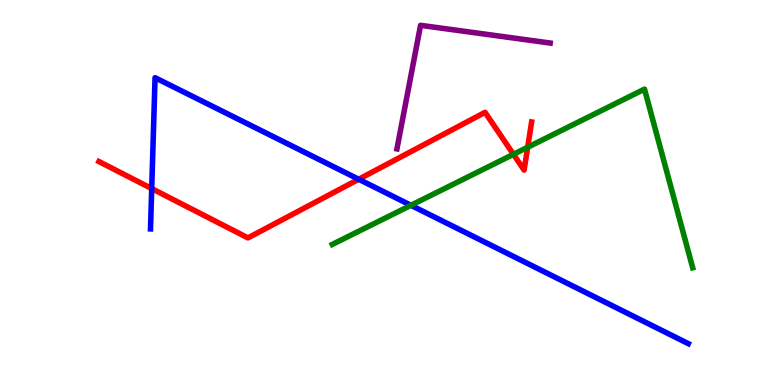[{'lines': ['blue', 'red'], 'intersections': [{'x': 1.96, 'y': 5.1}, {'x': 4.63, 'y': 5.34}]}, {'lines': ['green', 'red'], 'intersections': [{'x': 6.63, 'y': 5.99}, {'x': 6.81, 'y': 6.18}]}, {'lines': ['purple', 'red'], 'intersections': []}, {'lines': ['blue', 'green'], 'intersections': [{'x': 5.3, 'y': 4.67}]}, {'lines': ['blue', 'purple'], 'intersections': []}, {'lines': ['green', 'purple'], 'intersections': []}]